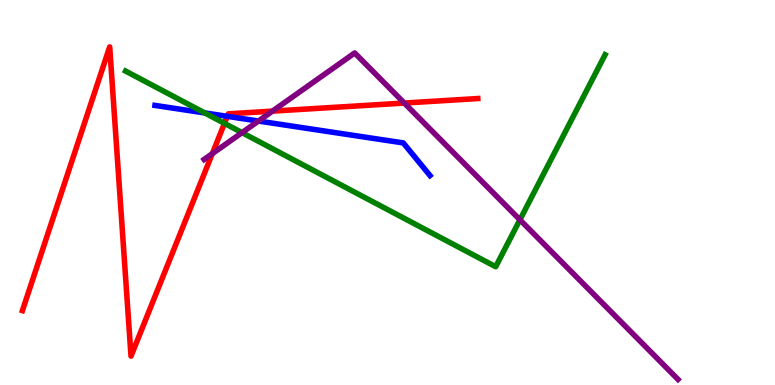[{'lines': ['blue', 'red'], 'intersections': [{'x': 2.93, 'y': 6.98}]}, {'lines': ['green', 'red'], 'intersections': [{'x': 2.9, 'y': 6.8}]}, {'lines': ['purple', 'red'], 'intersections': [{'x': 2.74, 'y': 6.01}, {'x': 3.52, 'y': 7.11}, {'x': 5.22, 'y': 7.32}]}, {'lines': ['blue', 'green'], 'intersections': [{'x': 2.64, 'y': 7.07}]}, {'lines': ['blue', 'purple'], 'intersections': [{'x': 3.33, 'y': 6.86}]}, {'lines': ['green', 'purple'], 'intersections': [{'x': 3.12, 'y': 6.55}, {'x': 6.71, 'y': 4.29}]}]